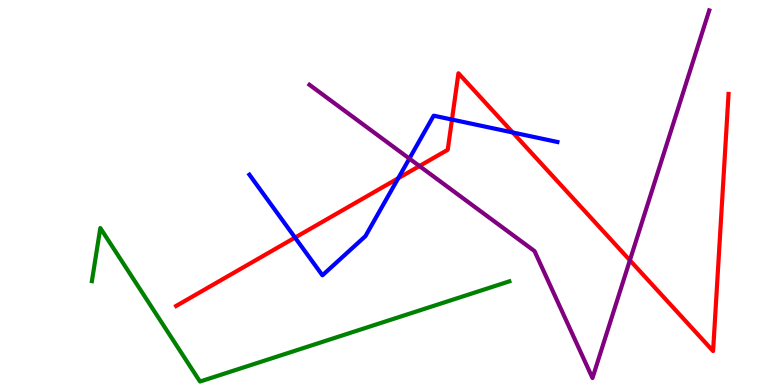[{'lines': ['blue', 'red'], 'intersections': [{'x': 3.81, 'y': 3.83}, {'x': 5.14, 'y': 5.37}, {'x': 5.83, 'y': 6.89}, {'x': 6.62, 'y': 6.56}]}, {'lines': ['green', 'red'], 'intersections': []}, {'lines': ['purple', 'red'], 'intersections': [{'x': 5.41, 'y': 5.69}, {'x': 8.13, 'y': 3.24}]}, {'lines': ['blue', 'green'], 'intersections': []}, {'lines': ['blue', 'purple'], 'intersections': [{'x': 5.28, 'y': 5.88}]}, {'lines': ['green', 'purple'], 'intersections': []}]